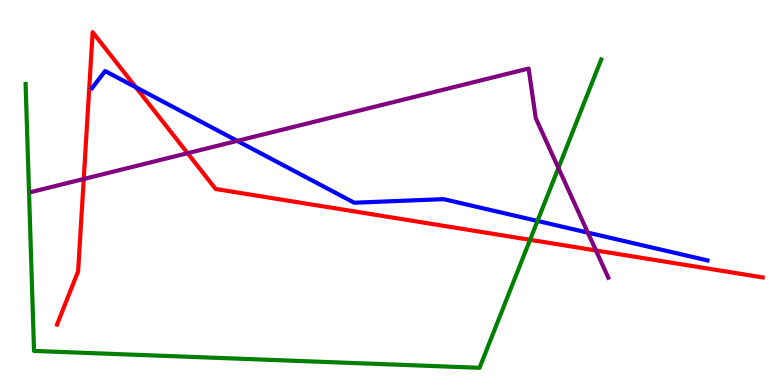[{'lines': ['blue', 'red'], 'intersections': [{'x': 1.75, 'y': 7.73}]}, {'lines': ['green', 'red'], 'intersections': [{'x': 6.84, 'y': 3.77}]}, {'lines': ['purple', 'red'], 'intersections': [{'x': 1.08, 'y': 5.35}, {'x': 2.42, 'y': 6.02}, {'x': 7.69, 'y': 3.49}]}, {'lines': ['blue', 'green'], 'intersections': [{'x': 6.94, 'y': 4.26}]}, {'lines': ['blue', 'purple'], 'intersections': [{'x': 3.06, 'y': 6.34}, {'x': 7.58, 'y': 3.96}]}, {'lines': ['green', 'purple'], 'intersections': [{'x': 7.21, 'y': 5.64}]}]